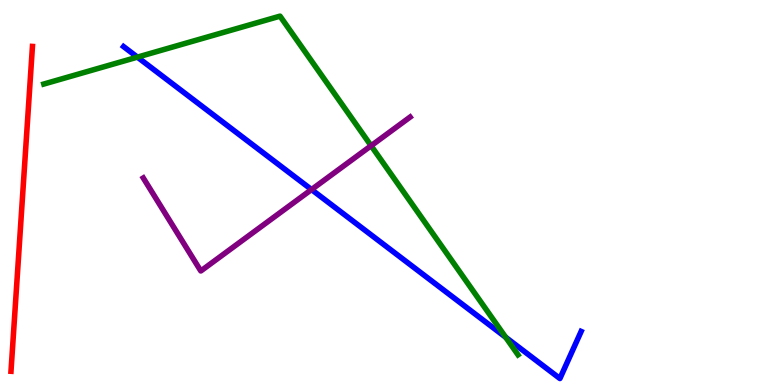[{'lines': ['blue', 'red'], 'intersections': []}, {'lines': ['green', 'red'], 'intersections': []}, {'lines': ['purple', 'red'], 'intersections': []}, {'lines': ['blue', 'green'], 'intersections': [{'x': 1.77, 'y': 8.52}, {'x': 6.52, 'y': 1.24}]}, {'lines': ['blue', 'purple'], 'intersections': [{'x': 4.02, 'y': 5.08}]}, {'lines': ['green', 'purple'], 'intersections': [{'x': 4.79, 'y': 6.21}]}]